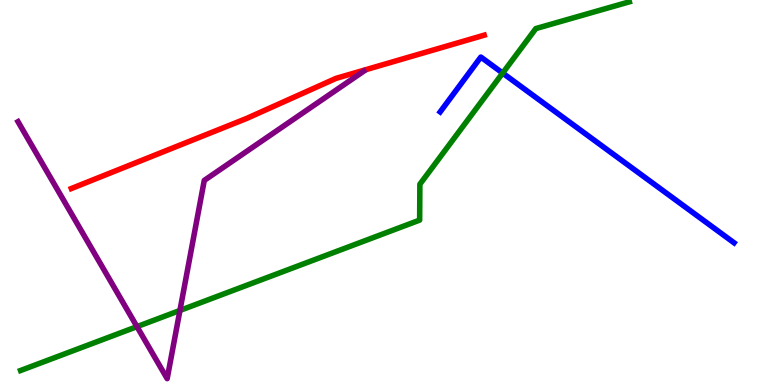[{'lines': ['blue', 'red'], 'intersections': []}, {'lines': ['green', 'red'], 'intersections': []}, {'lines': ['purple', 'red'], 'intersections': []}, {'lines': ['blue', 'green'], 'intersections': [{'x': 6.49, 'y': 8.1}]}, {'lines': ['blue', 'purple'], 'intersections': []}, {'lines': ['green', 'purple'], 'intersections': [{'x': 1.77, 'y': 1.52}, {'x': 2.32, 'y': 1.94}]}]